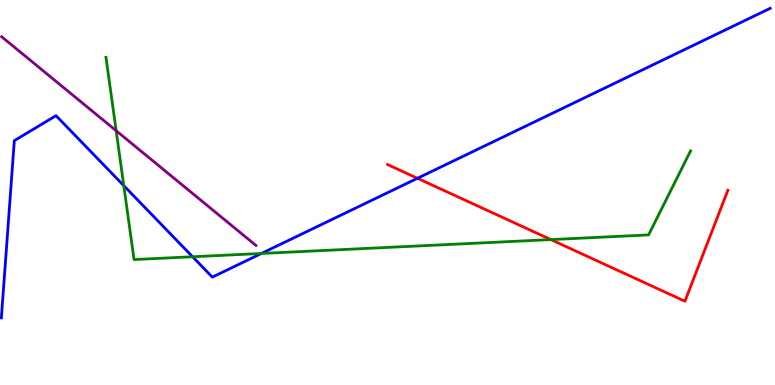[{'lines': ['blue', 'red'], 'intersections': [{'x': 5.39, 'y': 5.37}]}, {'lines': ['green', 'red'], 'intersections': [{'x': 7.11, 'y': 3.78}]}, {'lines': ['purple', 'red'], 'intersections': []}, {'lines': ['blue', 'green'], 'intersections': [{'x': 1.6, 'y': 5.18}, {'x': 2.49, 'y': 3.33}, {'x': 3.37, 'y': 3.42}]}, {'lines': ['blue', 'purple'], 'intersections': []}, {'lines': ['green', 'purple'], 'intersections': [{'x': 1.5, 'y': 6.6}]}]